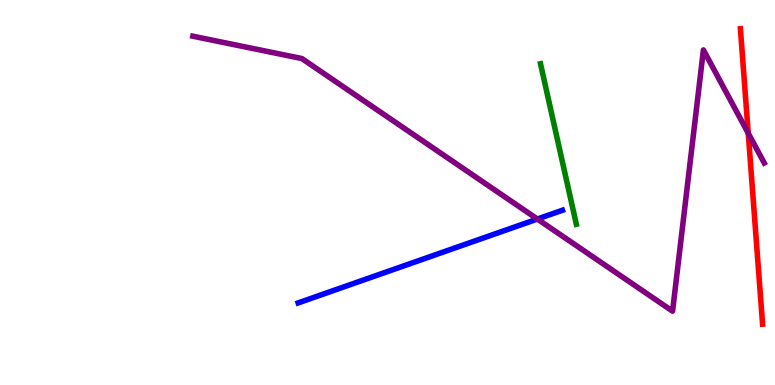[{'lines': ['blue', 'red'], 'intersections': []}, {'lines': ['green', 'red'], 'intersections': []}, {'lines': ['purple', 'red'], 'intersections': [{'x': 9.65, 'y': 6.54}]}, {'lines': ['blue', 'green'], 'intersections': []}, {'lines': ['blue', 'purple'], 'intersections': [{'x': 6.93, 'y': 4.31}]}, {'lines': ['green', 'purple'], 'intersections': []}]